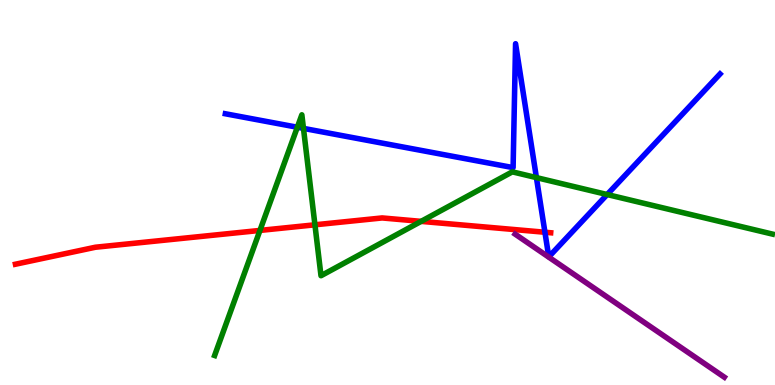[{'lines': ['blue', 'red'], 'intersections': [{'x': 7.03, 'y': 3.97}]}, {'lines': ['green', 'red'], 'intersections': [{'x': 3.35, 'y': 4.01}, {'x': 4.06, 'y': 4.16}, {'x': 5.43, 'y': 4.25}]}, {'lines': ['purple', 'red'], 'intersections': []}, {'lines': ['blue', 'green'], 'intersections': [{'x': 3.84, 'y': 6.7}, {'x': 3.92, 'y': 6.67}, {'x': 6.92, 'y': 5.39}, {'x': 7.83, 'y': 4.95}]}, {'lines': ['blue', 'purple'], 'intersections': []}, {'lines': ['green', 'purple'], 'intersections': []}]